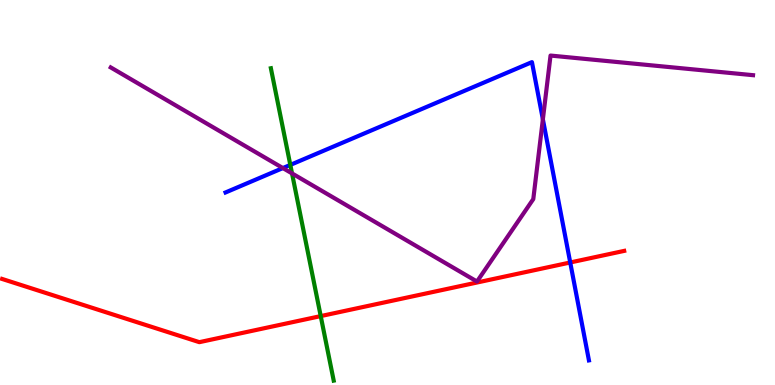[{'lines': ['blue', 'red'], 'intersections': [{'x': 7.36, 'y': 3.18}]}, {'lines': ['green', 'red'], 'intersections': [{'x': 4.14, 'y': 1.79}]}, {'lines': ['purple', 'red'], 'intersections': []}, {'lines': ['blue', 'green'], 'intersections': [{'x': 3.75, 'y': 5.72}]}, {'lines': ['blue', 'purple'], 'intersections': [{'x': 3.65, 'y': 5.63}, {'x': 7.0, 'y': 6.9}]}, {'lines': ['green', 'purple'], 'intersections': [{'x': 3.77, 'y': 5.5}]}]